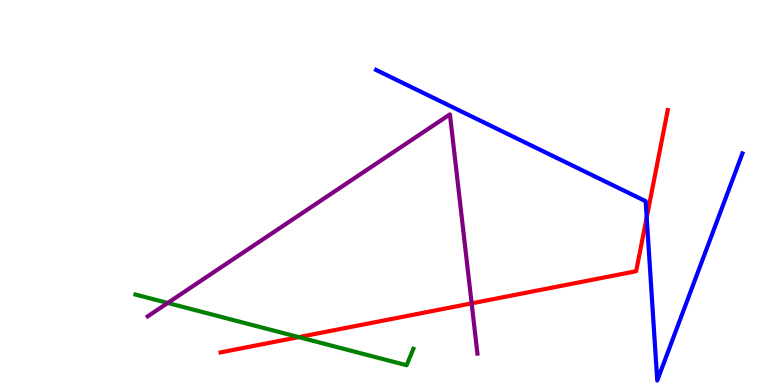[{'lines': ['blue', 'red'], 'intersections': [{'x': 8.34, 'y': 4.35}]}, {'lines': ['green', 'red'], 'intersections': [{'x': 3.85, 'y': 1.24}]}, {'lines': ['purple', 'red'], 'intersections': [{'x': 6.09, 'y': 2.12}]}, {'lines': ['blue', 'green'], 'intersections': []}, {'lines': ['blue', 'purple'], 'intersections': []}, {'lines': ['green', 'purple'], 'intersections': [{'x': 2.16, 'y': 2.13}]}]